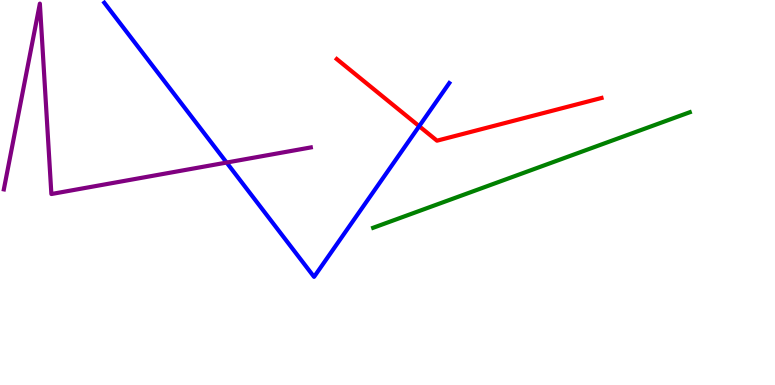[{'lines': ['blue', 'red'], 'intersections': [{'x': 5.41, 'y': 6.72}]}, {'lines': ['green', 'red'], 'intersections': []}, {'lines': ['purple', 'red'], 'intersections': []}, {'lines': ['blue', 'green'], 'intersections': []}, {'lines': ['blue', 'purple'], 'intersections': [{'x': 2.92, 'y': 5.78}]}, {'lines': ['green', 'purple'], 'intersections': []}]